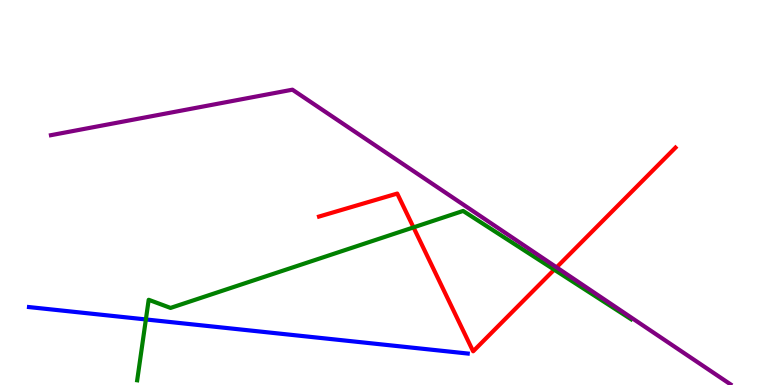[{'lines': ['blue', 'red'], 'intersections': []}, {'lines': ['green', 'red'], 'intersections': [{'x': 5.34, 'y': 4.09}, {'x': 7.15, 'y': 3.0}]}, {'lines': ['purple', 'red'], 'intersections': [{'x': 7.18, 'y': 3.06}]}, {'lines': ['blue', 'green'], 'intersections': [{'x': 1.88, 'y': 1.7}]}, {'lines': ['blue', 'purple'], 'intersections': []}, {'lines': ['green', 'purple'], 'intersections': []}]